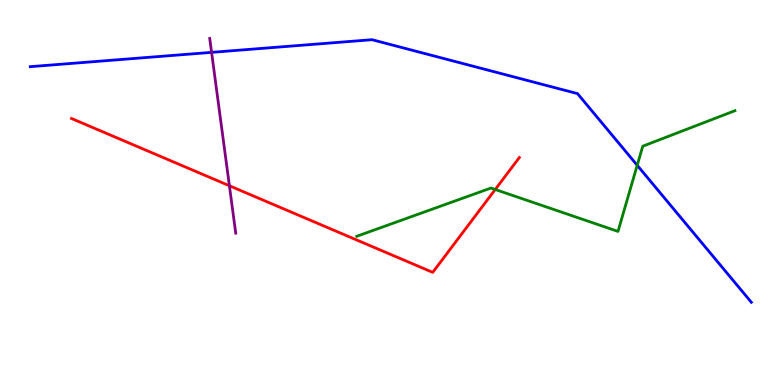[{'lines': ['blue', 'red'], 'intersections': []}, {'lines': ['green', 'red'], 'intersections': [{'x': 6.39, 'y': 5.08}]}, {'lines': ['purple', 'red'], 'intersections': [{'x': 2.96, 'y': 5.18}]}, {'lines': ['blue', 'green'], 'intersections': [{'x': 8.22, 'y': 5.71}]}, {'lines': ['blue', 'purple'], 'intersections': [{'x': 2.73, 'y': 8.64}]}, {'lines': ['green', 'purple'], 'intersections': []}]